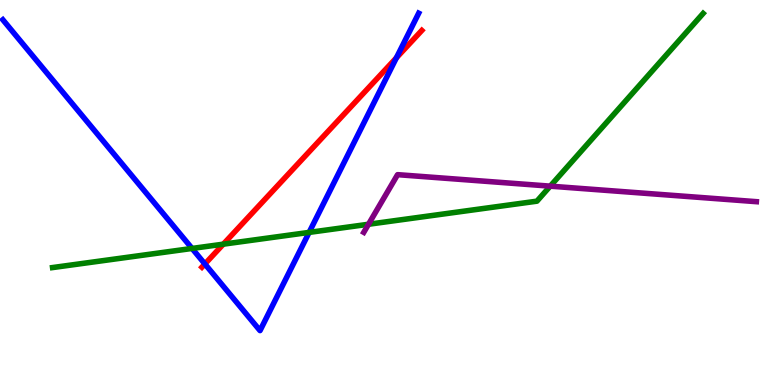[{'lines': ['blue', 'red'], 'intersections': [{'x': 2.64, 'y': 3.14}, {'x': 5.11, 'y': 8.5}]}, {'lines': ['green', 'red'], 'intersections': [{'x': 2.88, 'y': 3.66}]}, {'lines': ['purple', 'red'], 'intersections': []}, {'lines': ['blue', 'green'], 'intersections': [{'x': 2.48, 'y': 3.55}, {'x': 3.99, 'y': 3.96}]}, {'lines': ['blue', 'purple'], 'intersections': []}, {'lines': ['green', 'purple'], 'intersections': [{'x': 4.75, 'y': 4.18}, {'x': 7.1, 'y': 5.16}]}]